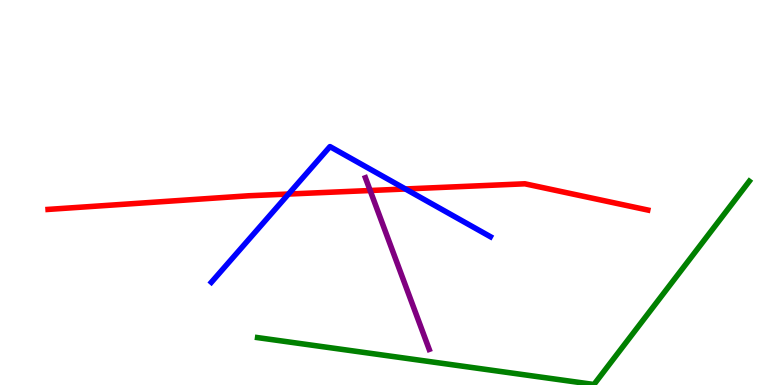[{'lines': ['blue', 'red'], 'intersections': [{'x': 3.72, 'y': 4.96}, {'x': 5.23, 'y': 5.09}]}, {'lines': ['green', 'red'], 'intersections': []}, {'lines': ['purple', 'red'], 'intersections': [{'x': 4.78, 'y': 5.05}]}, {'lines': ['blue', 'green'], 'intersections': []}, {'lines': ['blue', 'purple'], 'intersections': []}, {'lines': ['green', 'purple'], 'intersections': []}]